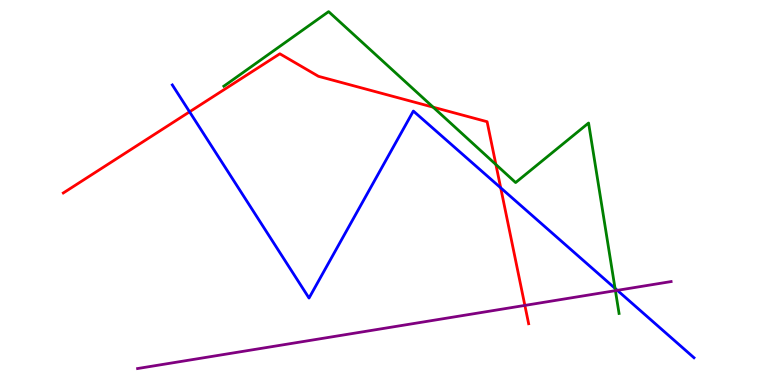[{'lines': ['blue', 'red'], 'intersections': [{'x': 2.45, 'y': 7.1}, {'x': 6.46, 'y': 5.12}]}, {'lines': ['green', 'red'], 'intersections': [{'x': 5.59, 'y': 7.22}, {'x': 6.4, 'y': 5.73}]}, {'lines': ['purple', 'red'], 'intersections': [{'x': 6.77, 'y': 2.07}]}, {'lines': ['blue', 'green'], 'intersections': [{'x': 7.94, 'y': 2.51}]}, {'lines': ['blue', 'purple'], 'intersections': [{'x': 7.97, 'y': 2.46}]}, {'lines': ['green', 'purple'], 'intersections': [{'x': 7.94, 'y': 2.45}]}]